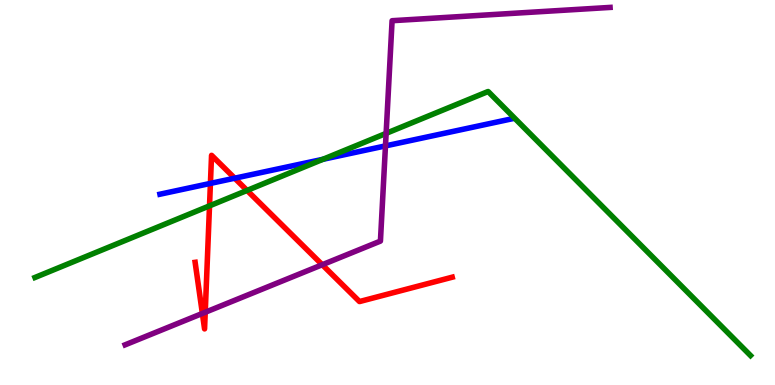[{'lines': ['blue', 'red'], 'intersections': [{'x': 2.72, 'y': 5.24}, {'x': 3.03, 'y': 5.37}]}, {'lines': ['green', 'red'], 'intersections': [{'x': 2.7, 'y': 4.65}, {'x': 3.19, 'y': 5.05}]}, {'lines': ['purple', 'red'], 'intersections': [{'x': 2.61, 'y': 1.86}, {'x': 2.65, 'y': 1.89}, {'x': 4.16, 'y': 3.12}]}, {'lines': ['blue', 'green'], 'intersections': [{'x': 4.17, 'y': 5.86}]}, {'lines': ['blue', 'purple'], 'intersections': [{'x': 4.97, 'y': 6.21}]}, {'lines': ['green', 'purple'], 'intersections': [{'x': 4.98, 'y': 6.54}]}]